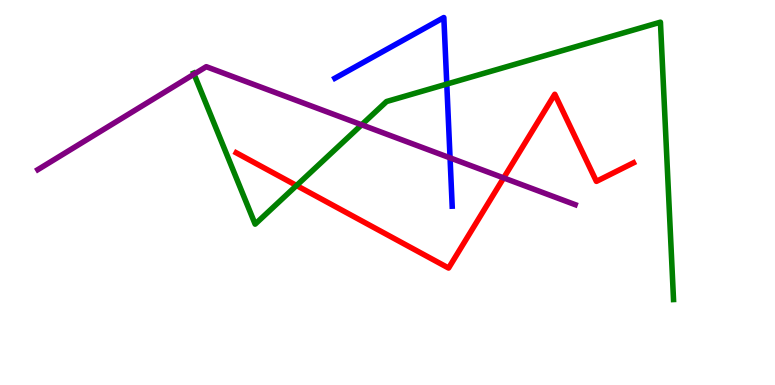[{'lines': ['blue', 'red'], 'intersections': []}, {'lines': ['green', 'red'], 'intersections': [{'x': 3.83, 'y': 5.18}]}, {'lines': ['purple', 'red'], 'intersections': [{'x': 6.5, 'y': 5.38}]}, {'lines': ['blue', 'green'], 'intersections': [{'x': 5.76, 'y': 7.82}]}, {'lines': ['blue', 'purple'], 'intersections': [{'x': 5.81, 'y': 5.9}]}, {'lines': ['green', 'purple'], 'intersections': [{'x': 2.5, 'y': 8.07}, {'x': 4.67, 'y': 6.76}]}]